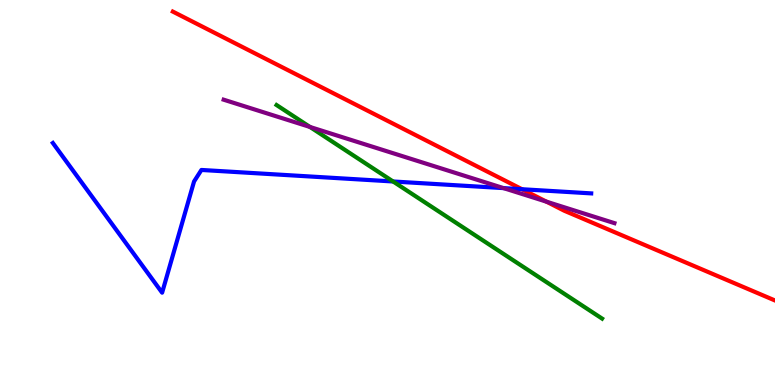[{'lines': ['blue', 'red'], 'intersections': [{'x': 6.74, 'y': 5.08}]}, {'lines': ['green', 'red'], 'intersections': []}, {'lines': ['purple', 'red'], 'intersections': [{'x': 7.05, 'y': 4.76}]}, {'lines': ['blue', 'green'], 'intersections': [{'x': 5.07, 'y': 5.29}]}, {'lines': ['blue', 'purple'], 'intersections': [{'x': 6.5, 'y': 5.11}]}, {'lines': ['green', 'purple'], 'intersections': [{'x': 4.0, 'y': 6.7}]}]